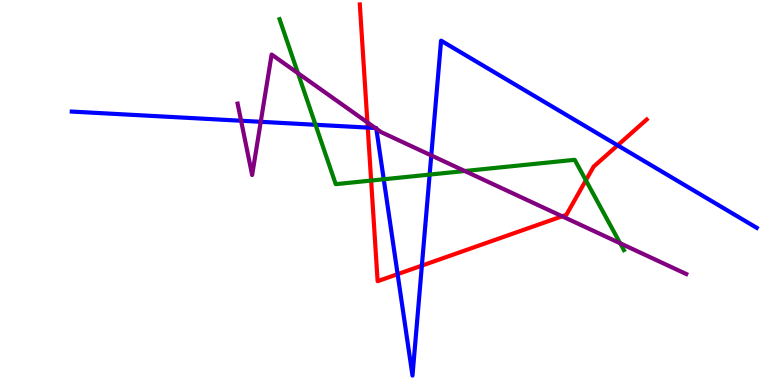[{'lines': ['blue', 'red'], 'intersections': [{'x': 4.74, 'y': 6.69}, {'x': 5.13, 'y': 2.88}, {'x': 5.44, 'y': 3.1}, {'x': 7.97, 'y': 6.22}]}, {'lines': ['green', 'red'], 'intersections': [{'x': 4.79, 'y': 5.31}, {'x': 7.56, 'y': 5.32}]}, {'lines': ['purple', 'red'], 'intersections': [{'x': 4.74, 'y': 6.82}, {'x': 7.25, 'y': 4.38}]}, {'lines': ['blue', 'green'], 'intersections': [{'x': 4.07, 'y': 6.76}, {'x': 4.95, 'y': 5.34}, {'x': 5.54, 'y': 5.47}]}, {'lines': ['blue', 'purple'], 'intersections': [{'x': 3.11, 'y': 6.86}, {'x': 3.36, 'y': 6.84}, {'x': 4.84, 'y': 6.68}, {'x': 4.86, 'y': 6.66}, {'x': 5.56, 'y': 5.96}]}, {'lines': ['green', 'purple'], 'intersections': [{'x': 3.84, 'y': 8.1}, {'x': 6.0, 'y': 5.56}, {'x': 8.0, 'y': 3.68}]}]